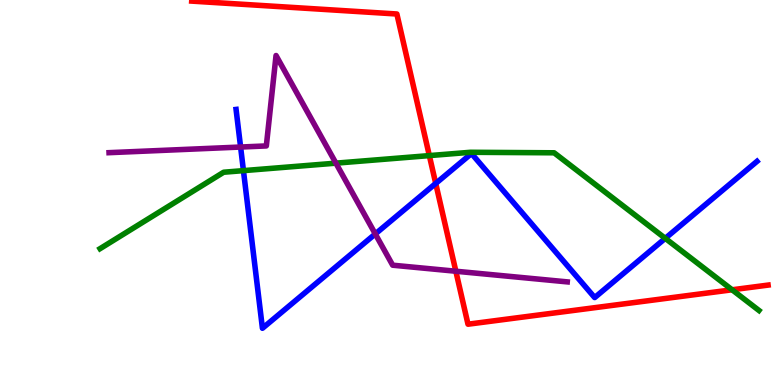[{'lines': ['blue', 'red'], 'intersections': [{'x': 5.62, 'y': 5.24}]}, {'lines': ['green', 'red'], 'intersections': [{'x': 5.54, 'y': 5.96}, {'x': 9.45, 'y': 2.47}]}, {'lines': ['purple', 'red'], 'intersections': [{'x': 5.88, 'y': 2.95}]}, {'lines': ['blue', 'green'], 'intersections': [{'x': 3.14, 'y': 5.57}, {'x': 8.58, 'y': 3.81}]}, {'lines': ['blue', 'purple'], 'intersections': [{'x': 3.1, 'y': 6.18}, {'x': 4.84, 'y': 3.92}]}, {'lines': ['green', 'purple'], 'intersections': [{'x': 4.33, 'y': 5.76}]}]